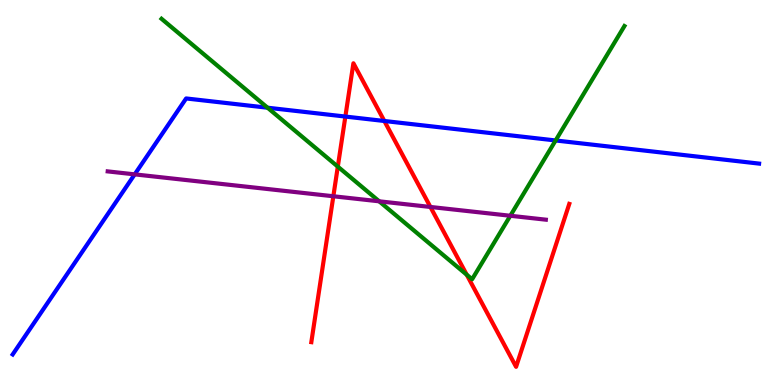[{'lines': ['blue', 'red'], 'intersections': [{'x': 4.46, 'y': 6.97}, {'x': 4.96, 'y': 6.86}]}, {'lines': ['green', 'red'], 'intersections': [{'x': 4.36, 'y': 5.67}, {'x': 6.02, 'y': 2.86}]}, {'lines': ['purple', 'red'], 'intersections': [{'x': 4.3, 'y': 4.9}, {'x': 5.55, 'y': 4.62}]}, {'lines': ['blue', 'green'], 'intersections': [{'x': 3.45, 'y': 7.2}, {'x': 7.17, 'y': 6.35}]}, {'lines': ['blue', 'purple'], 'intersections': [{'x': 1.74, 'y': 5.47}]}, {'lines': ['green', 'purple'], 'intersections': [{'x': 4.89, 'y': 4.77}, {'x': 6.58, 'y': 4.4}]}]